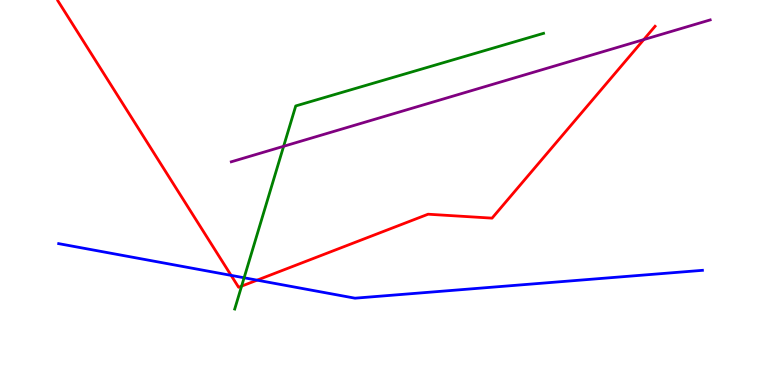[{'lines': ['blue', 'red'], 'intersections': [{'x': 2.98, 'y': 2.85}, {'x': 3.32, 'y': 2.72}]}, {'lines': ['green', 'red'], 'intersections': [{'x': 3.12, 'y': 2.57}]}, {'lines': ['purple', 'red'], 'intersections': [{'x': 8.31, 'y': 8.97}]}, {'lines': ['blue', 'green'], 'intersections': [{'x': 3.15, 'y': 2.79}]}, {'lines': ['blue', 'purple'], 'intersections': []}, {'lines': ['green', 'purple'], 'intersections': [{'x': 3.66, 'y': 6.2}]}]